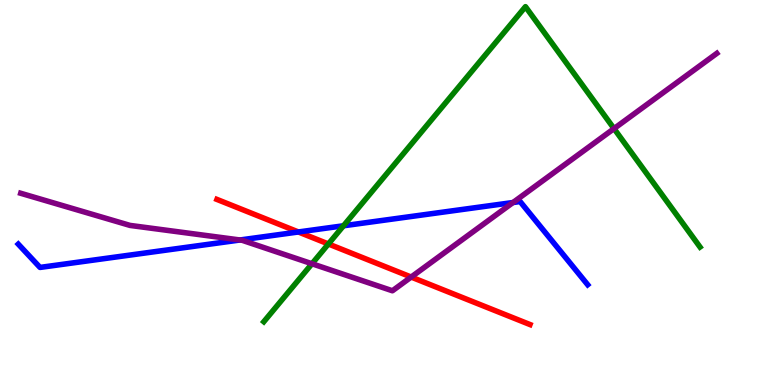[{'lines': ['blue', 'red'], 'intersections': [{'x': 3.85, 'y': 3.97}]}, {'lines': ['green', 'red'], 'intersections': [{'x': 4.24, 'y': 3.66}]}, {'lines': ['purple', 'red'], 'intersections': [{'x': 5.31, 'y': 2.8}]}, {'lines': ['blue', 'green'], 'intersections': [{'x': 4.43, 'y': 4.14}]}, {'lines': ['blue', 'purple'], 'intersections': [{'x': 3.1, 'y': 3.77}, {'x': 6.62, 'y': 4.74}]}, {'lines': ['green', 'purple'], 'intersections': [{'x': 4.03, 'y': 3.15}, {'x': 7.92, 'y': 6.66}]}]